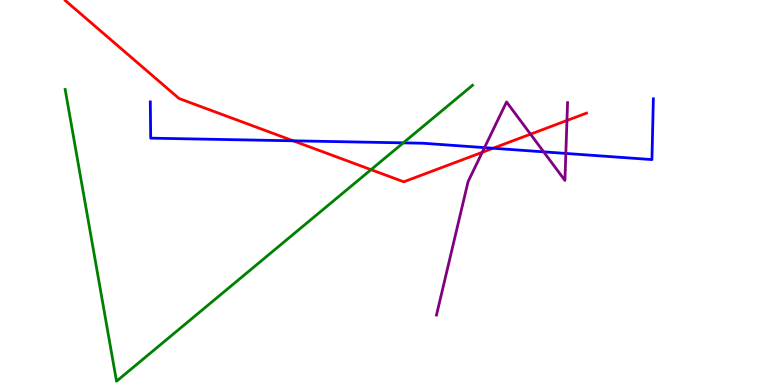[{'lines': ['blue', 'red'], 'intersections': [{'x': 3.78, 'y': 6.34}, {'x': 6.36, 'y': 6.15}]}, {'lines': ['green', 'red'], 'intersections': [{'x': 4.79, 'y': 5.59}]}, {'lines': ['purple', 'red'], 'intersections': [{'x': 6.22, 'y': 6.04}, {'x': 6.85, 'y': 6.52}, {'x': 7.32, 'y': 6.87}]}, {'lines': ['blue', 'green'], 'intersections': [{'x': 5.2, 'y': 6.29}]}, {'lines': ['blue', 'purple'], 'intersections': [{'x': 6.25, 'y': 6.17}, {'x': 7.02, 'y': 6.06}, {'x': 7.3, 'y': 6.01}]}, {'lines': ['green', 'purple'], 'intersections': []}]